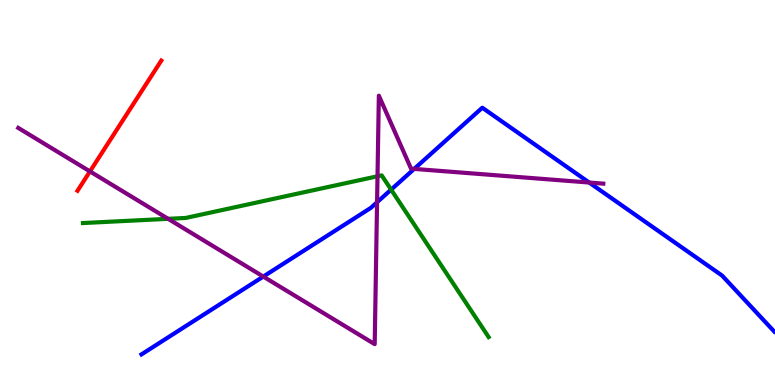[{'lines': ['blue', 'red'], 'intersections': []}, {'lines': ['green', 'red'], 'intersections': []}, {'lines': ['purple', 'red'], 'intersections': [{'x': 1.16, 'y': 5.55}]}, {'lines': ['blue', 'green'], 'intersections': [{'x': 5.05, 'y': 5.07}]}, {'lines': ['blue', 'purple'], 'intersections': [{'x': 3.4, 'y': 2.82}, {'x': 4.87, 'y': 4.75}, {'x': 5.34, 'y': 5.61}, {'x': 7.6, 'y': 5.26}]}, {'lines': ['green', 'purple'], 'intersections': [{'x': 2.17, 'y': 4.32}, {'x': 4.87, 'y': 5.42}]}]